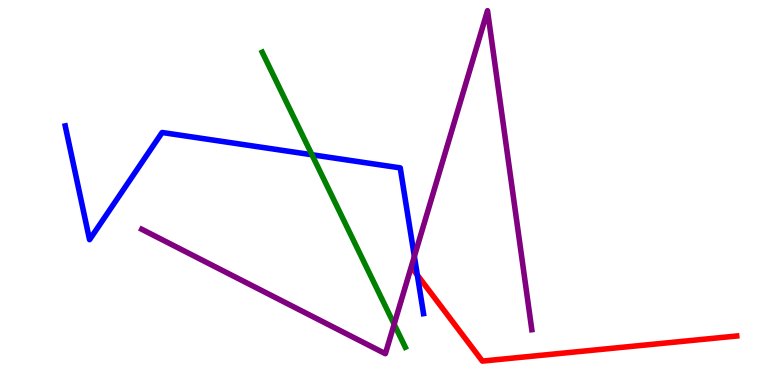[{'lines': ['blue', 'red'], 'intersections': [{'x': 5.39, 'y': 2.86}]}, {'lines': ['green', 'red'], 'intersections': []}, {'lines': ['purple', 'red'], 'intersections': []}, {'lines': ['blue', 'green'], 'intersections': [{'x': 4.03, 'y': 5.98}]}, {'lines': ['blue', 'purple'], 'intersections': [{'x': 5.35, 'y': 3.34}]}, {'lines': ['green', 'purple'], 'intersections': [{'x': 5.09, 'y': 1.58}]}]